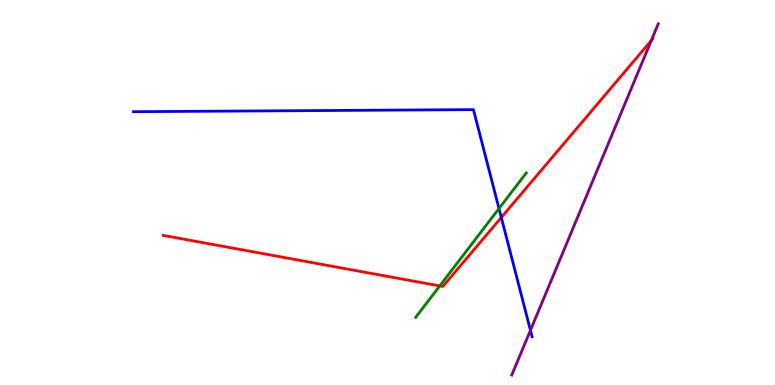[{'lines': ['blue', 'red'], 'intersections': [{'x': 6.47, 'y': 4.35}]}, {'lines': ['green', 'red'], 'intersections': [{'x': 5.67, 'y': 2.57}]}, {'lines': ['purple', 'red'], 'intersections': [{'x': 8.4, 'y': 8.95}]}, {'lines': ['blue', 'green'], 'intersections': [{'x': 6.44, 'y': 4.58}]}, {'lines': ['blue', 'purple'], 'intersections': [{'x': 6.84, 'y': 1.42}]}, {'lines': ['green', 'purple'], 'intersections': []}]